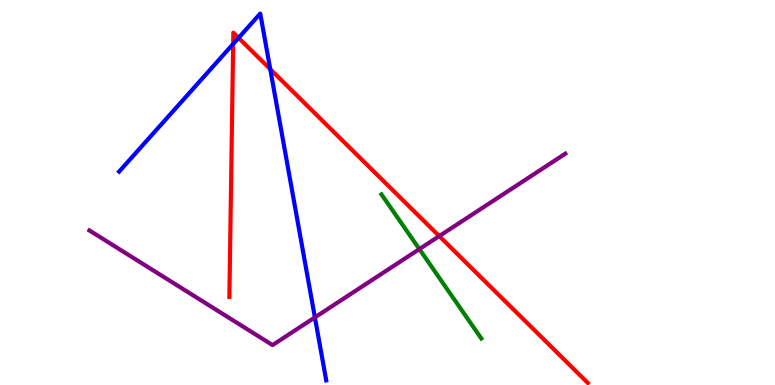[{'lines': ['blue', 'red'], 'intersections': [{'x': 3.01, 'y': 8.86}, {'x': 3.08, 'y': 9.02}, {'x': 3.49, 'y': 8.2}]}, {'lines': ['green', 'red'], 'intersections': []}, {'lines': ['purple', 'red'], 'intersections': [{'x': 5.67, 'y': 3.87}]}, {'lines': ['blue', 'green'], 'intersections': []}, {'lines': ['blue', 'purple'], 'intersections': [{'x': 4.06, 'y': 1.76}]}, {'lines': ['green', 'purple'], 'intersections': [{'x': 5.41, 'y': 3.53}]}]